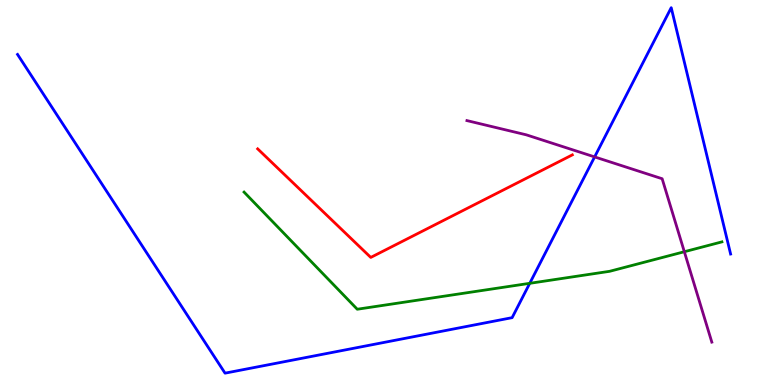[{'lines': ['blue', 'red'], 'intersections': []}, {'lines': ['green', 'red'], 'intersections': []}, {'lines': ['purple', 'red'], 'intersections': []}, {'lines': ['blue', 'green'], 'intersections': [{'x': 6.84, 'y': 2.64}]}, {'lines': ['blue', 'purple'], 'intersections': [{'x': 7.67, 'y': 5.92}]}, {'lines': ['green', 'purple'], 'intersections': [{'x': 8.83, 'y': 3.46}]}]